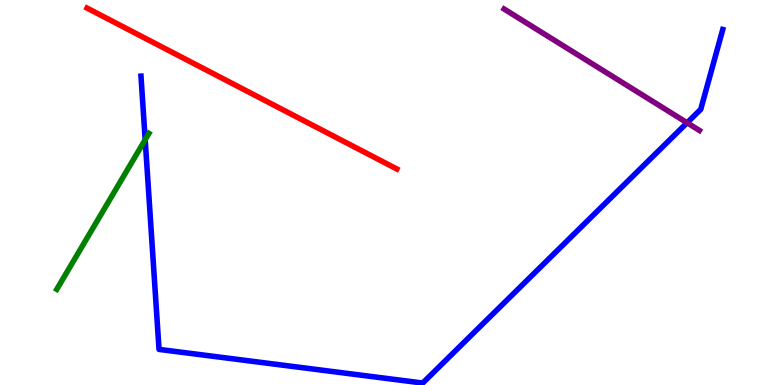[{'lines': ['blue', 'red'], 'intersections': []}, {'lines': ['green', 'red'], 'intersections': []}, {'lines': ['purple', 'red'], 'intersections': []}, {'lines': ['blue', 'green'], 'intersections': [{'x': 1.87, 'y': 6.37}]}, {'lines': ['blue', 'purple'], 'intersections': [{'x': 8.87, 'y': 6.81}]}, {'lines': ['green', 'purple'], 'intersections': []}]